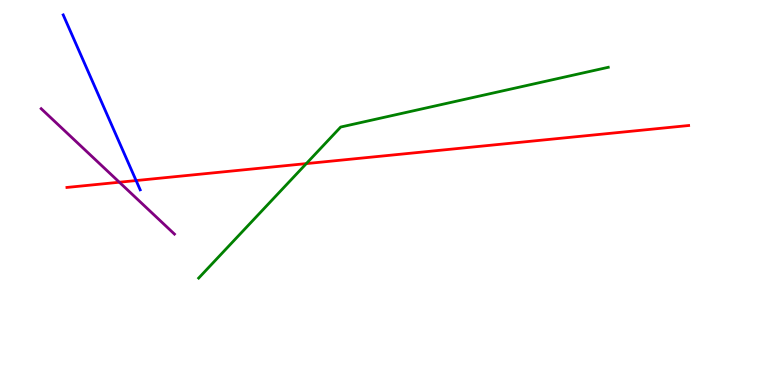[{'lines': ['blue', 'red'], 'intersections': [{'x': 1.76, 'y': 5.31}]}, {'lines': ['green', 'red'], 'intersections': [{'x': 3.95, 'y': 5.75}]}, {'lines': ['purple', 'red'], 'intersections': [{'x': 1.54, 'y': 5.27}]}, {'lines': ['blue', 'green'], 'intersections': []}, {'lines': ['blue', 'purple'], 'intersections': []}, {'lines': ['green', 'purple'], 'intersections': []}]